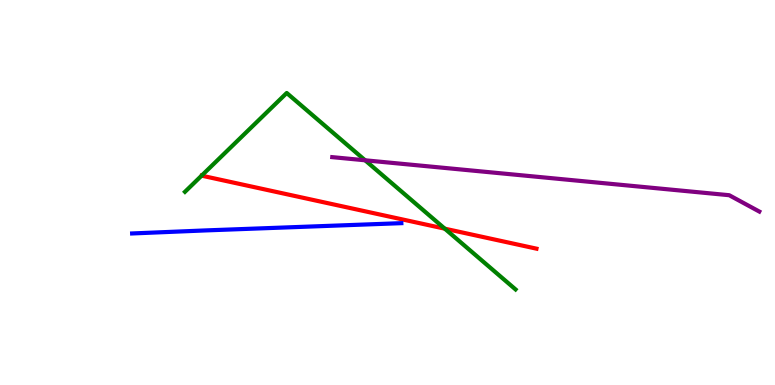[{'lines': ['blue', 'red'], 'intersections': []}, {'lines': ['green', 'red'], 'intersections': [{'x': 5.74, 'y': 4.06}]}, {'lines': ['purple', 'red'], 'intersections': []}, {'lines': ['blue', 'green'], 'intersections': []}, {'lines': ['blue', 'purple'], 'intersections': []}, {'lines': ['green', 'purple'], 'intersections': [{'x': 4.71, 'y': 5.84}]}]